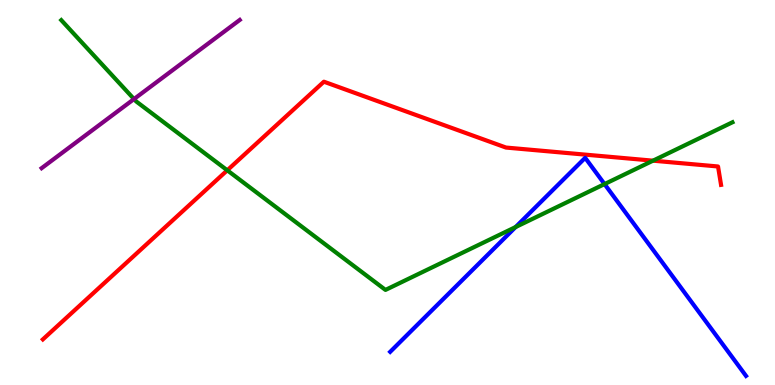[{'lines': ['blue', 'red'], 'intersections': []}, {'lines': ['green', 'red'], 'intersections': [{'x': 2.93, 'y': 5.58}, {'x': 8.43, 'y': 5.83}]}, {'lines': ['purple', 'red'], 'intersections': []}, {'lines': ['blue', 'green'], 'intersections': [{'x': 6.65, 'y': 4.1}, {'x': 7.8, 'y': 5.22}]}, {'lines': ['blue', 'purple'], 'intersections': []}, {'lines': ['green', 'purple'], 'intersections': [{'x': 1.73, 'y': 7.43}]}]